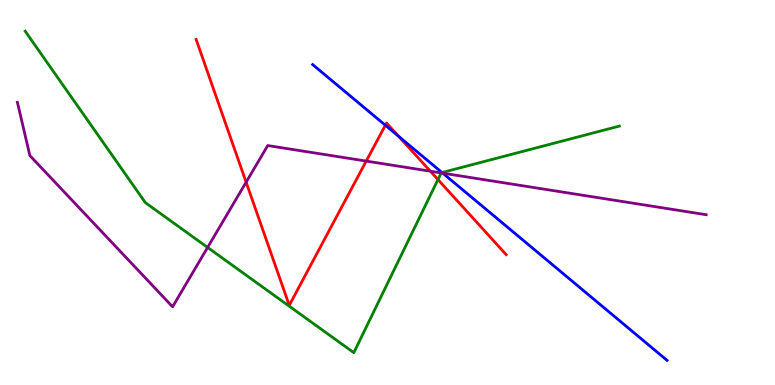[{'lines': ['blue', 'red'], 'intersections': [{'x': 4.97, 'y': 6.75}, {'x': 5.15, 'y': 6.46}]}, {'lines': ['green', 'red'], 'intersections': [{'x': 5.65, 'y': 5.34}]}, {'lines': ['purple', 'red'], 'intersections': [{'x': 3.18, 'y': 5.27}, {'x': 4.73, 'y': 5.82}, {'x': 5.55, 'y': 5.55}]}, {'lines': ['blue', 'green'], 'intersections': [{'x': 5.7, 'y': 5.52}]}, {'lines': ['blue', 'purple'], 'intersections': [{'x': 5.71, 'y': 5.5}]}, {'lines': ['green', 'purple'], 'intersections': [{'x': 2.68, 'y': 3.57}, {'x': 5.69, 'y': 5.51}]}]